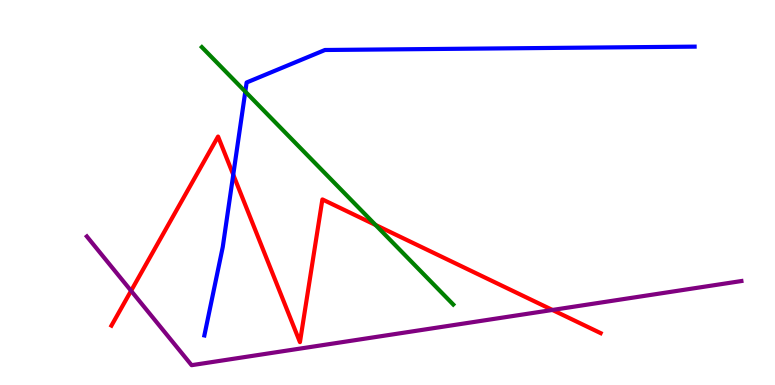[{'lines': ['blue', 'red'], 'intersections': [{'x': 3.01, 'y': 5.46}]}, {'lines': ['green', 'red'], 'intersections': [{'x': 4.85, 'y': 4.16}]}, {'lines': ['purple', 'red'], 'intersections': [{'x': 1.69, 'y': 2.45}, {'x': 7.13, 'y': 1.95}]}, {'lines': ['blue', 'green'], 'intersections': [{'x': 3.17, 'y': 7.62}]}, {'lines': ['blue', 'purple'], 'intersections': []}, {'lines': ['green', 'purple'], 'intersections': []}]